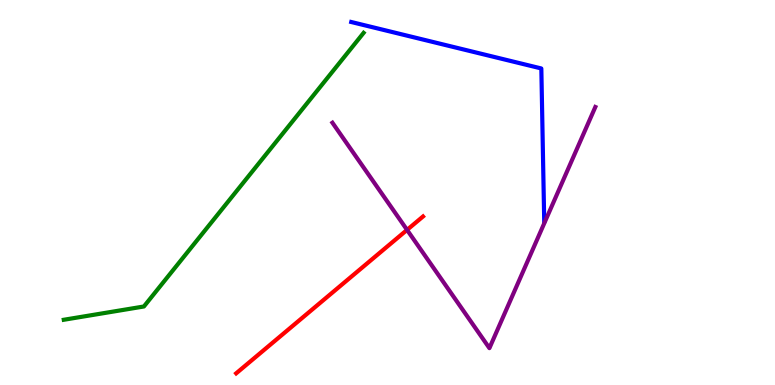[{'lines': ['blue', 'red'], 'intersections': []}, {'lines': ['green', 'red'], 'intersections': []}, {'lines': ['purple', 'red'], 'intersections': [{'x': 5.25, 'y': 4.03}]}, {'lines': ['blue', 'green'], 'intersections': []}, {'lines': ['blue', 'purple'], 'intersections': []}, {'lines': ['green', 'purple'], 'intersections': []}]